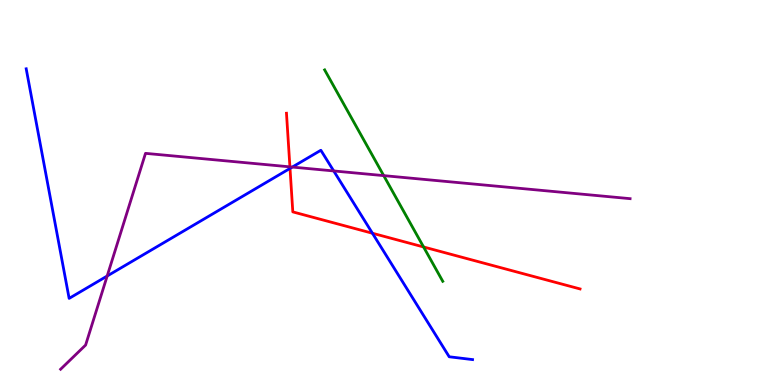[{'lines': ['blue', 'red'], 'intersections': [{'x': 3.74, 'y': 5.63}, {'x': 4.81, 'y': 3.94}]}, {'lines': ['green', 'red'], 'intersections': [{'x': 5.47, 'y': 3.59}]}, {'lines': ['purple', 'red'], 'intersections': [{'x': 3.74, 'y': 5.67}]}, {'lines': ['blue', 'green'], 'intersections': []}, {'lines': ['blue', 'purple'], 'intersections': [{'x': 1.38, 'y': 2.83}, {'x': 3.77, 'y': 5.66}, {'x': 4.31, 'y': 5.56}]}, {'lines': ['green', 'purple'], 'intersections': [{'x': 4.95, 'y': 5.44}]}]